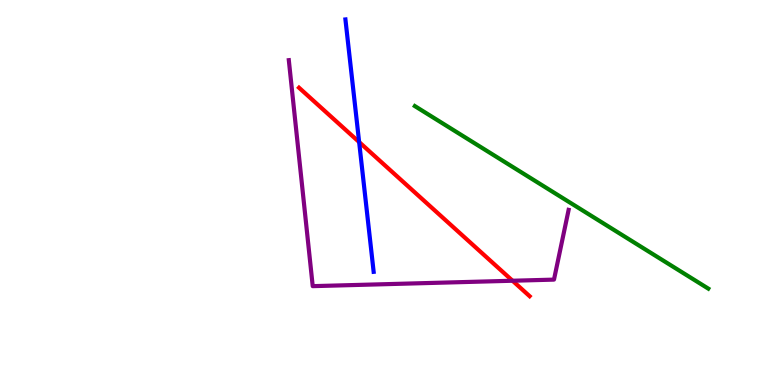[{'lines': ['blue', 'red'], 'intersections': [{'x': 4.63, 'y': 6.31}]}, {'lines': ['green', 'red'], 'intersections': []}, {'lines': ['purple', 'red'], 'intersections': [{'x': 6.61, 'y': 2.71}]}, {'lines': ['blue', 'green'], 'intersections': []}, {'lines': ['blue', 'purple'], 'intersections': []}, {'lines': ['green', 'purple'], 'intersections': []}]